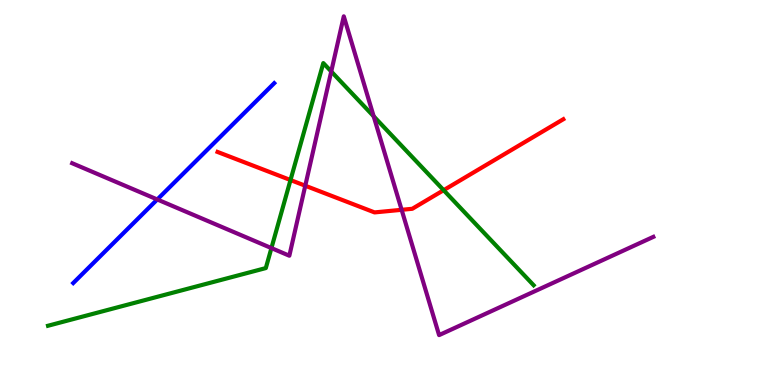[{'lines': ['blue', 'red'], 'intersections': []}, {'lines': ['green', 'red'], 'intersections': [{'x': 3.75, 'y': 5.32}, {'x': 5.72, 'y': 5.06}]}, {'lines': ['purple', 'red'], 'intersections': [{'x': 3.94, 'y': 5.18}, {'x': 5.18, 'y': 4.55}]}, {'lines': ['blue', 'green'], 'intersections': []}, {'lines': ['blue', 'purple'], 'intersections': [{'x': 2.03, 'y': 4.82}]}, {'lines': ['green', 'purple'], 'intersections': [{'x': 3.5, 'y': 3.56}, {'x': 4.27, 'y': 8.14}, {'x': 4.82, 'y': 6.98}]}]